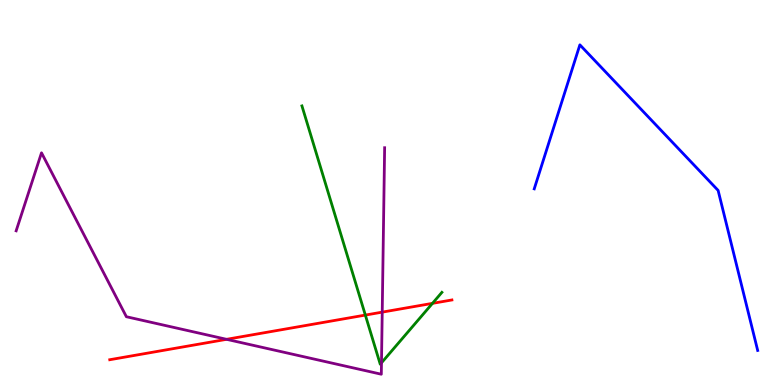[{'lines': ['blue', 'red'], 'intersections': []}, {'lines': ['green', 'red'], 'intersections': [{'x': 4.71, 'y': 1.82}, {'x': 5.58, 'y': 2.12}]}, {'lines': ['purple', 'red'], 'intersections': [{'x': 2.92, 'y': 1.19}, {'x': 4.93, 'y': 1.89}]}, {'lines': ['blue', 'green'], 'intersections': []}, {'lines': ['blue', 'purple'], 'intersections': []}, {'lines': ['green', 'purple'], 'intersections': [{'x': 4.92, 'y': 0.576}]}]